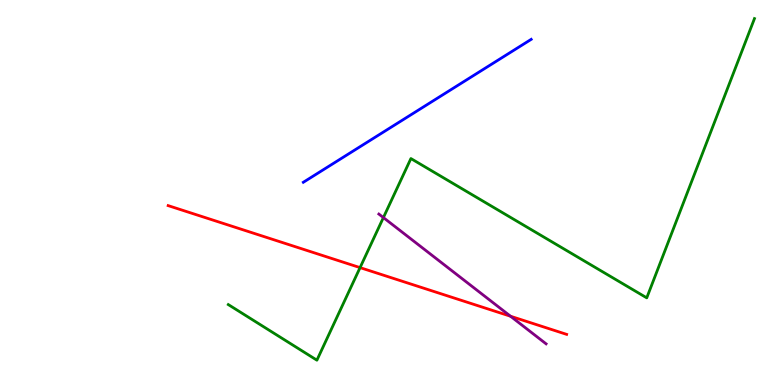[{'lines': ['blue', 'red'], 'intersections': []}, {'lines': ['green', 'red'], 'intersections': [{'x': 4.65, 'y': 3.05}]}, {'lines': ['purple', 'red'], 'intersections': [{'x': 6.59, 'y': 1.79}]}, {'lines': ['blue', 'green'], 'intersections': []}, {'lines': ['blue', 'purple'], 'intersections': []}, {'lines': ['green', 'purple'], 'intersections': [{'x': 4.95, 'y': 4.35}]}]